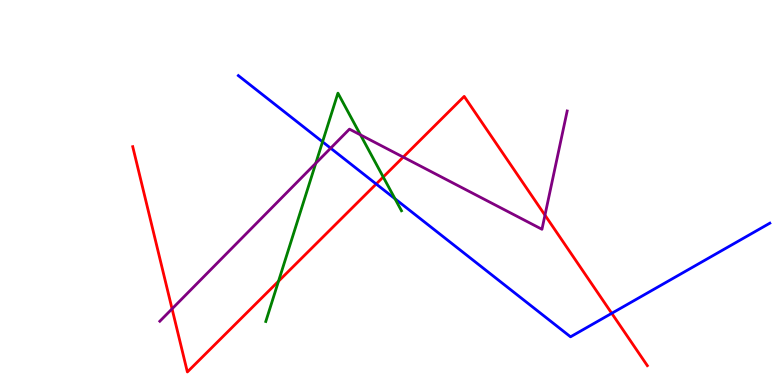[{'lines': ['blue', 'red'], 'intersections': [{'x': 4.85, 'y': 5.22}, {'x': 7.89, 'y': 1.86}]}, {'lines': ['green', 'red'], 'intersections': [{'x': 3.59, 'y': 2.69}, {'x': 4.94, 'y': 5.4}]}, {'lines': ['purple', 'red'], 'intersections': [{'x': 2.22, 'y': 1.98}, {'x': 5.2, 'y': 5.92}, {'x': 7.03, 'y': 4.41}]}, {'lines': ['blue', 'green'], 'intersections': [{'x': 4.16, 'y': 6.32}, {'x': 5.1, 'y': 4.84}]}, {'lines': ['blue', 'purple'], 'intersections': [{'x': 4.27, 'y': 6.15}]}, {'lines': ['green', 'purple'], 'intersections': [{'x': 4.07, 'y': 5.76}, {'x': 4.65, 'y': 6.5}]}]